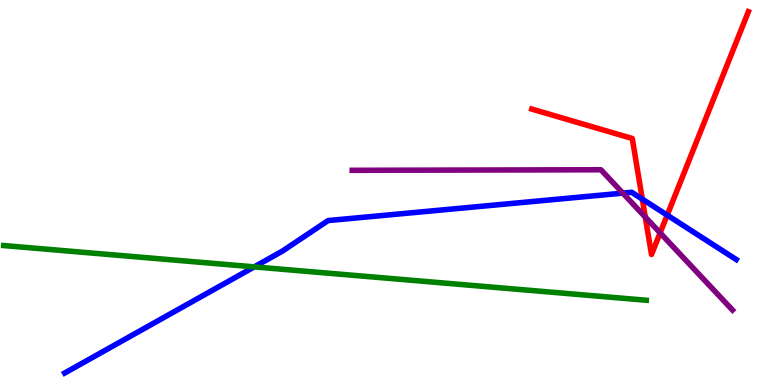[{'lines': ['blue', 'red'], 'intersections': [{'x': 8.29, 'y': 4.83}, {'x': 8.61, 'y': 4.41}]}, {'lines': ['green', 'red'], 'intersections': []}, {'lines': ['purple', 'red'], 'intersections': [{'x': 8.33, 'y': 4.36}, {'x': 8.52, 'y': 3.95}]}, {'lines': ['blue', 'green'], 'intersections': [{'x': 3.28, 'y': 3.07}]}, {'lines': ['blue', 'purple'], 'intersections': [{'x': 8.04, 'y': 4.98}]}, {'lines': ['green', 'purple'], 'intersections': []}]